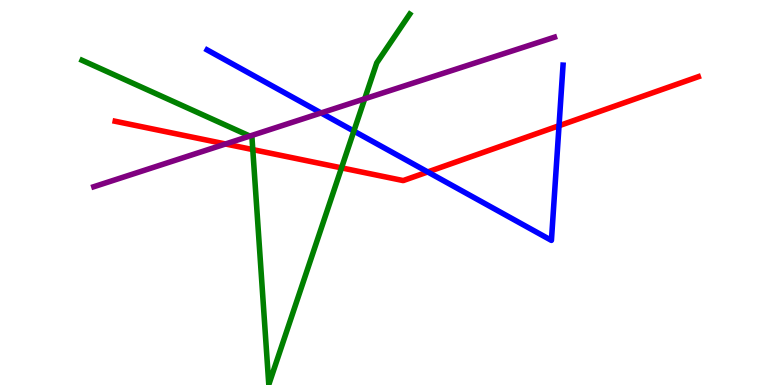[{'lines': ['blue', 'red'], 'intersections': [{'x': 5.52, 'y': 5.53}, {'x': 7.21, 'y': 6.73}]}, {'lines': ['green', 'red'], 'intersections': [{'x': 3.26, 'y': 6.11}, {'x': 4.41, 'y': 5.64}]}, {'lines': ['purple', 'red'], 'intersections': [{'x': 2.91, 'y': 6.26}]}, {'lines': ['blue', 'green'], 'intersections': [{'x': 4.57, 'y': 6.6}]}, {'lines': ['blue', 'purple'], 'intersections': [{'x': 4.14, 'y': 7.07}]}, {'lines': ['green', 'purple'], 'intersections': [{'x': 3.22, 'y': 6.47}, {'x': 4.71, 'y': 7.43}]}]